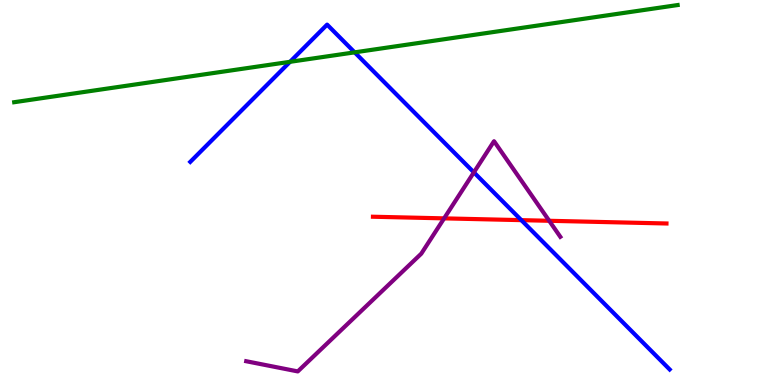[{'lines': ['blue', 'red'], 'intersections': [{'x': 6.73, 'y': 4.28}]}, {'lines': ['green', 'red'], 'intersections': []}, {'lines': ['purple', 'red'], 'intersections': [{'x': 5.73, 'y': 4.33}, {'x': 7.09, 'y': 4.27}]}, {'lines': ['blue', 'green'], 'intersections': [{'x': 3.74, 'y': 8.39}, {'x': 4.58, 'y': 8.64}]}, {'lines': ['blue', 'purple'], 'intersections': [{'x': 6.11, 'y': 5.52}]}, {'lines': ['green', 'purple'], 'intersections': []}]